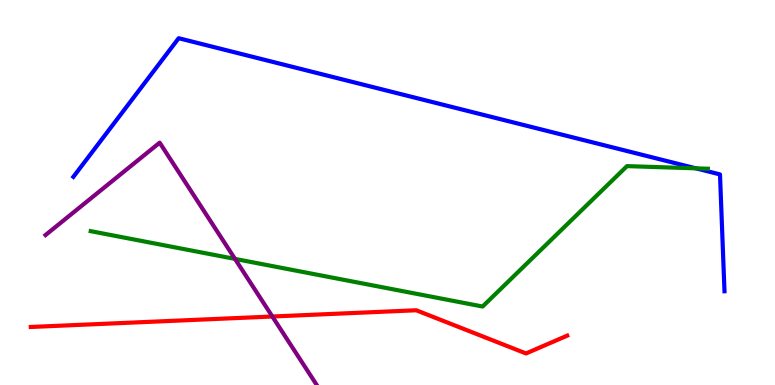[{'lines': ['blue', 'red'], 'intersections': []}, {'lines': ['green', 'red'], 'intersections': []}, {'lines': ['purple', 'red'], 'intersections': [{'x': 3.51, 'y': 1.78}]}, {'lines': ['blue', 'green'], 'intersections': [{'x': 8.98, 'y': 5.63}]}, {'lines': ['blue', 'purple'], 'intersections': []}, {'lines': ['green', 'purple'], 'intersections': [{'x': 3.03, 'y': 3.28}]}]